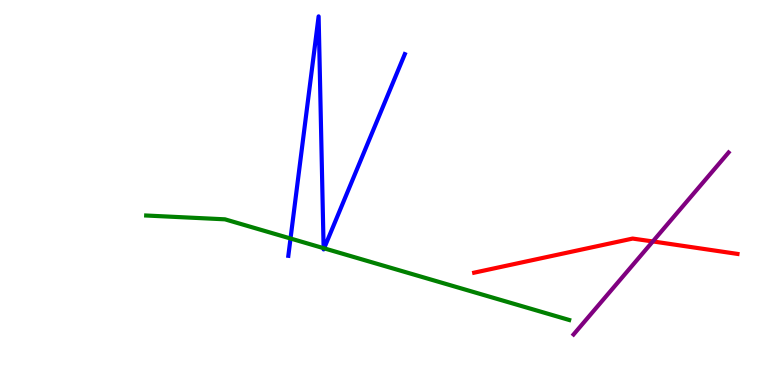[{'lines': ['blue', 'red'], 'intersections': []}, {'lines': ['green', 'red'], 'intersections': []}, {'lines': ['purple', 'red'], 'intersections': [{'x': 8.42, 'y': 3.73}]}, {'lines': ['blue', 'green'], 'intersections': [{'x': 3.75, 'y': 3.81}, {'x': 4.18, 'y': 3.55}, {'x': 4.18, 'y': 3.55}]}, {'lines': ['blue', 'purple'], 'intersections': []}, {'lines': ['green', 'purple'], 'intersections': []}]